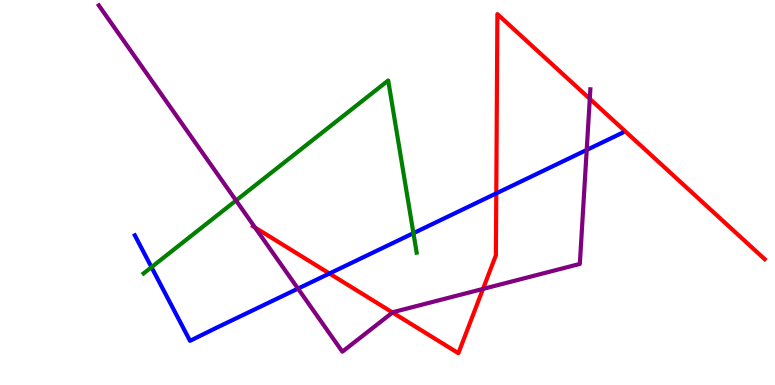[{'lines': ['blue', 'red'], 'intersections': [{'x': 4.25, 'y': 2.9}, {'x': 6.4, 'y': 4.98}]}, {'lines': ['green', 'red'], 'intersections': []}, {'lines': ['purple', 'red'], 'intersections': [{'x': 3.29, 'y': 4.09}, {'x': 5.06, 'y': 1.88}, {'x': 6.23, 'y': 2.5}, {'x': 7.61, 'y': 7.43}]}, {'lines': ['blue', 'green'], 'intersections': [{'x': 1.95, 'y': 3.06}, {'x': 5.33, 'y': 3.94}]}, {'lines': ['blue', 'purple'], 'intersections': [{'x': 3.85, 'y': 2.5}, {'x': 7.57, 'y': 6.11}]}, {'lines': ['green', 'purple'], 'intersections': [{'x': 3.05, 'y': 4.79}]}]